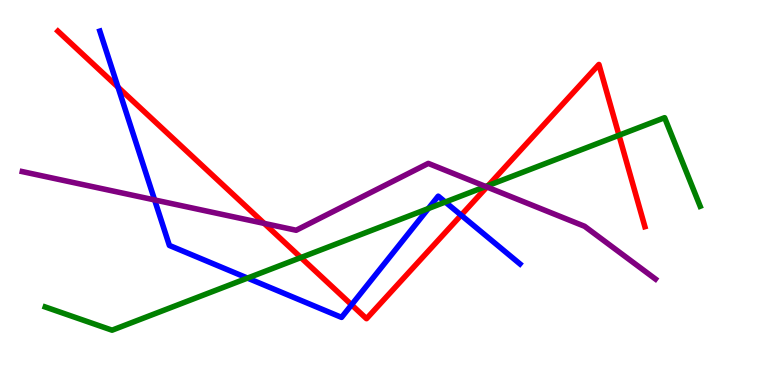[{'lines': ['blue', 'red'], 'intersections': [{'x': 1.52, 'y': 7.74}, {'x': 4.54, 'y': 2.08}, {'x': 5.95, 'y': 4.41}]}, {'lines': ['green', 'red'], 'intersections': [{'x': 3.88, 'y': 3.31}, {'x': 6.3, 'y': 5.18}, {'x': 7.99, 'y': 6.49}]}, {'lines': ['purple', 'red'], 'intersections': [{'x': 3.41, 'y': 4.2}, {'x': 6.28, 'y': 5.14}]}, {'lines': ['blue', 'green'], 'intersections': [{'x': 3.19, 'y': 2.78}, {'x': 5.53, 'y': 4.58}, {'x': 5.75, 'y': 4.75}]}, {'lines': ['blue', 'purple'], 'intersections': [{'x': 2.0, 'y': 4.81}]}, {'lines': ['green', 'purple'], 'intersections': [{'x': 6.27, 'y': 5.16}]}]